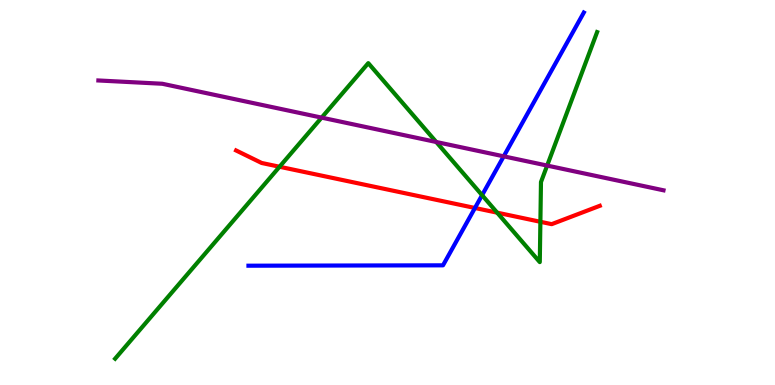[{'lines': ['blue', 'red'], 'intersections': [{'x': 6.13, 'y': 4.6}]}, {'lines': ['green', 'red'], 'intersections': [{'x': 3.61, 'y': 5.67}, {'x': 6.41, 'y': 4.48}, {'x': 6.97, 'y': 4.24}]}, {'lines': ['purple', 'red'], 'intersections': []}, {'lines': ['blue', 'green'], 'intersections': [{'x': 6.22, 'y': 4.93}]}, {'lines': ['blue', 'purple'], 'intersections': [{'x': 6.5, 'y': 5.94}]}, {'lines': ['green', 'purple'], 'intersections': [{'x': 4.15, 'y': 6.94}, {'x': 5.63, 'y': 6.31}, {'x': 7.06, 'y': 5.7}]}]